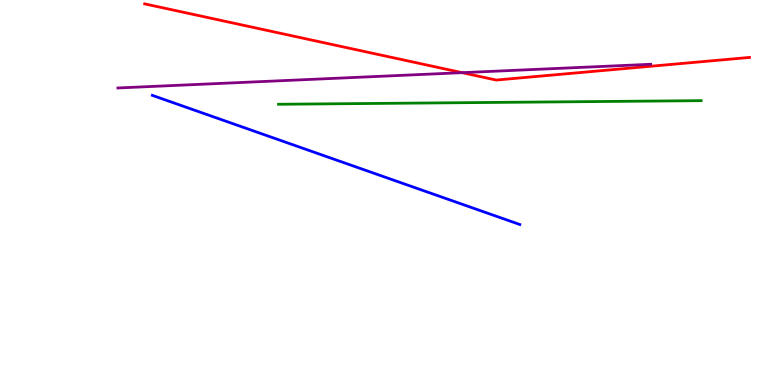[{'lines': ['blue', 'red'], 'intersections': []}, {'lines': ['green', 'red'], 'intersections': []}, {'lines': ['purple', 'red'], 'intersections': [{'x': 5.96, 'y': 8.11}]}, {'lines': ['blue', 'green'], 'intersections': []}, {'lines': ['blue', 'purple'], 'intersections': []}, {'lines': ['green', 'purple'], 'intersections': []}]